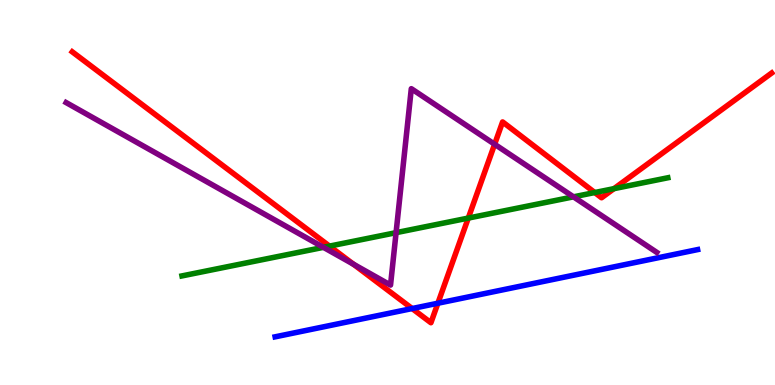[{'lines': ['blue', 'red'], 'intersections': [{'x': 5.32, 'y': 1.99}, {'x': 5.65, 'y': 2.12}]}, {'lines': ['green', 'red'], 'intersections': [{'x': 4.25, 'y': 3.61}, {'x': 6.04, 'y': 4.34}, {'x': 7.67, 'y': 5.0}, {'x': 7.92, 'y': 5.1}]}, {'lines': ['purple', 'red'], 'intersections': [{'x': 4.56, 'y': 3.14}, {'x': 6.38, 'y': 6.25}]}, {'lines': ['blue', 'green'], 'intersections': []}, {'lines': ['blue', 'purple'], 'intersections': []}, {'lines': ['green', 'purple'], 'intersections': [{'x': 4.17, 'y': 3.58}, {'x': 5.11, 'y': 3.96}, {'x': 7.4, 'y': 4.89}]}]